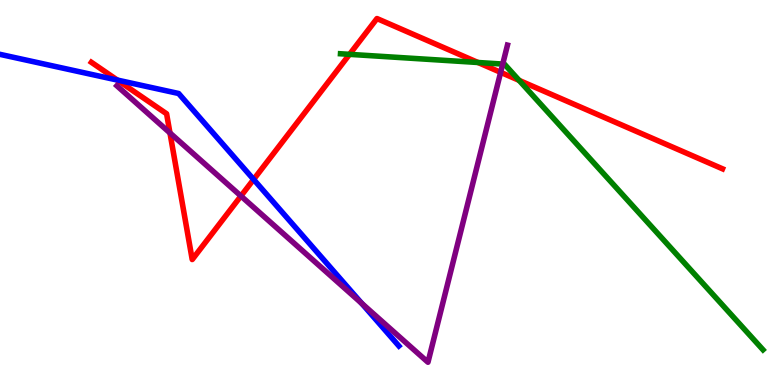[{'lines': ['blue', 'red'], 'intersections': [{'x': 1.51, 'y': 7.92}, {'x': 3.27, 'y': 5.34}]}, {'lines': ['green', 'red'], 'intersections': [{'x': 4.51, 'y': 8.59}, {'x': 6.17, 'y': 8.38}, {'x': 6.7, 'y': 7.91}]}, {'lines': ['purple', 'red'], 'intersections': [{'x': 2.19, 'y': 6.55}, {'x': 3.11, 'y': 4.91}, {'x': 6.46, 'y': 8.12}]}, {'lines': ['blue', 'green'], 'intersections': []}, {'lines': ['blue', 'purple'], 'intersections': [{'x': 4.67, 'y': 2.12}]}, {'lines': ['green', 'purple'], 'intersections': [{'x': 6.49, 'y': 8.34}]}]